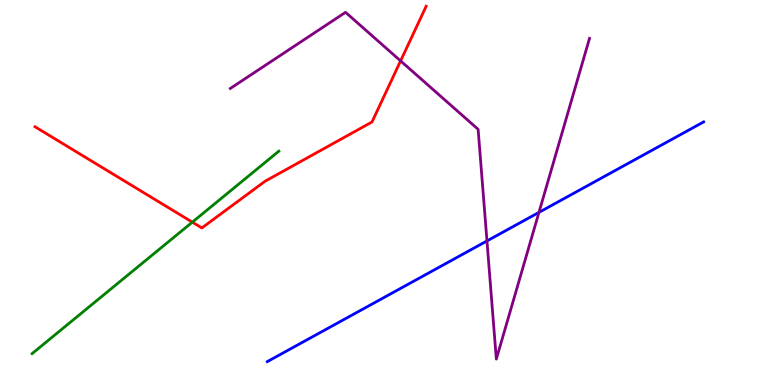[{'lines': ['blue', 'red'], 'intersections': []}, {'lines': ['green', 'red'], 'intersections': [{'x': 2.48, 'y': 4.23}]}, {'lines': ['purple', 'red'], 'intersections': [{'x': 5.17, 'y': 8.42}]}, {'lines': ['blue', 'green'], 'intersections': []}, {'lines': ['blue', 'purple'], 'intersections': [{'x': 6.28, 'y': 3.74}, {'x': 6.95, 'y': 4.48}]}, {'lines': ['green', 'purple'], 'intersections': []}]